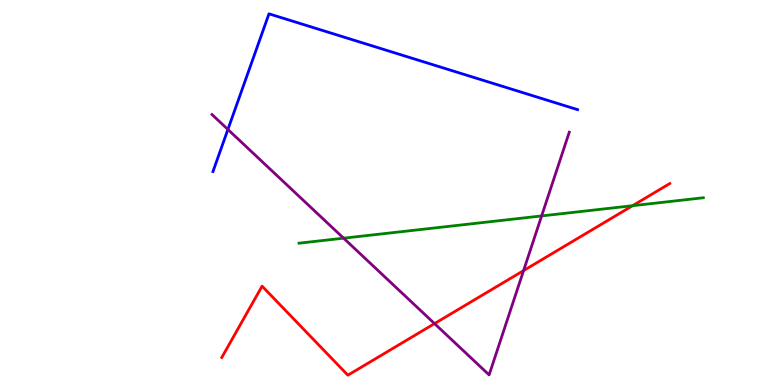[{'lines': ['blue', 'red'], 'intersections': []}, {'lines': ['green', 'red'], 'intersections': [{'x': 8.16, 'y': 4.66}]}, {'lines': ['purple', 'red'], 'intersections': [{'x': 5.61, 'y': 1.59}, {'x': 6.76, 'y': 2.97}]}, {'lines': ['blue', 'green'], 'intersections': []}, {'lines': ['blue', 'purple'], 'intersections': [{'x': 2.94, 'y': 6.64}]}, {'lines': ['green', 'purple'], 'intersections': [{'x': 4.43, 'y': 3.81}, {'x': 6.99, 'y': 4.39}]}]